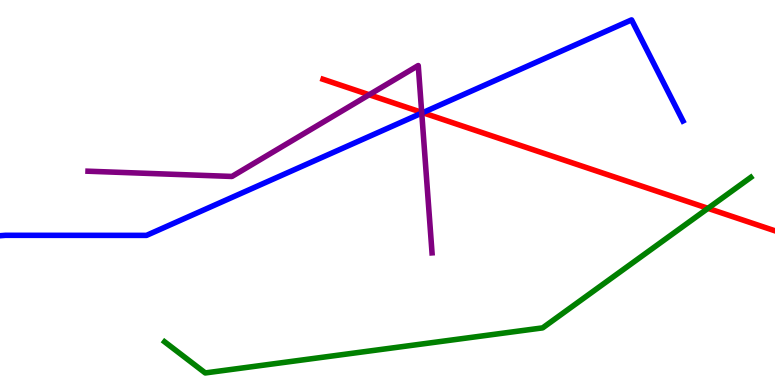[{'lines': ['blue', 'red'], 'intersections': [{'x': 5.45, 'y': 7.07}]}, {'lines': ['green', 'red'], 'intersections': [{'x': 9.14, 'y': 4.59}]}, {'lines': ['purple', 'red'], 'intersections': [{'x': 4.76, 'y': 7.54}, {'x': 5.44, 'y': 7.08}]}, {'lines': ['blue', 'green'], 'intersections': []}, {'lines': ['blue', 'purple'], 'intersections': [{'x': 5.44, 'y': 7.06}]}, {'lines': ['green', 'purple'], 'intersections': []}]